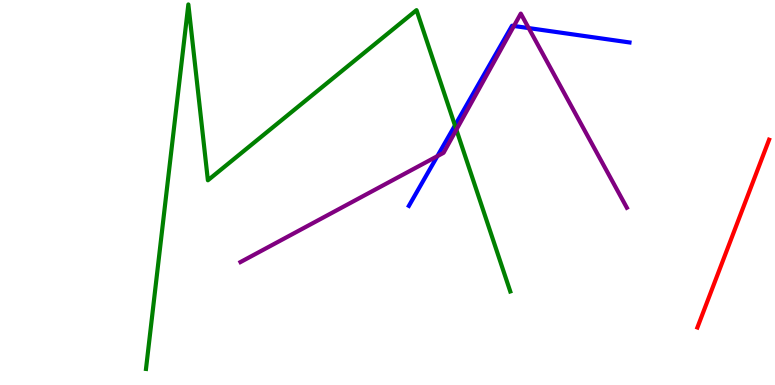[{'lines': ['blue', 'red'], 'intersections': []}, {'lines': ['green', 'red'], 'intersections': []}, {'lines': ['purple', 'red'], 'intersections': []}, {'lines': ['blue', 'green'], 'intersections': [{'x': 5.87, 'y': 6.74}]}, {'lines': ['blue', 'purple'], 'intersections': [{'x': 5.64, 'y': 5.94}, {'x': 6.63, 'y': 9.33}, {'x': 6.82, 'y': 9.27}]}, {'lines': ['green', 'purple'], 'intersections': [{'x': 5.89, 'y': 6.63}]}]